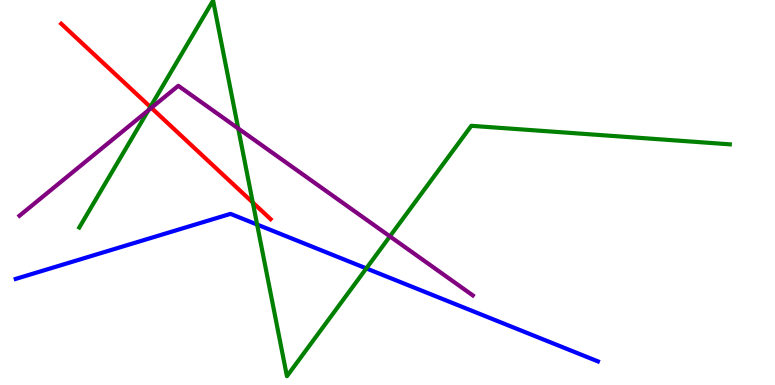[{'lines': ['blue', 'red'], 'intersections': []}, {'lines': ['green', 'red'], 'intersections': [{'x': 1.94, 'y': 7.22}, {'x': 3.26, 'y': 4.74}]}, {'lines': ['purple', 'red'], 'intersections': [{'x': 1.95, 'y': 7.2}]}, {'lines': ['blue', 'green'], 'intersections': [{'x': 3.32, 'y': 4.17}, {'x': 4.73, 'y': 3.03}]}, {'lines': ['blue', 'purple'], 'intersections': []}, {'lines': ['green', 'purple'], 'intersections': [{'x': 1.91, 'y': 7.14}, {'x': 3.07, 'y': 6.66}, {'x': 5.03, 'y': 3.86}]}]